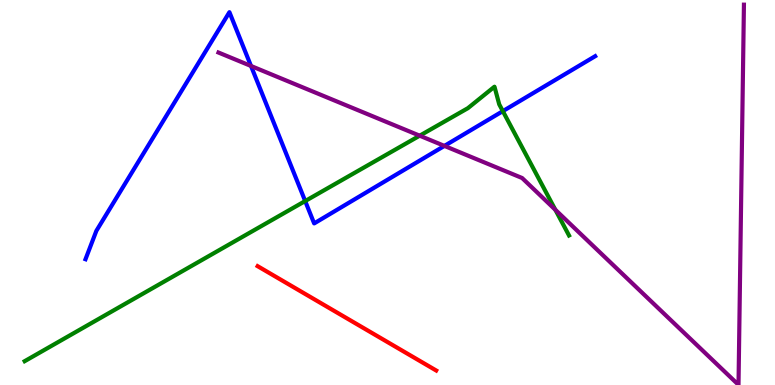[{'lines': ['blue', 'red'], 'intersections': []}, {'lines': ['green', 'red'], 'intersections': []}, {'lines': ['purple', 'red'], 'intersections': []}, {'lines': ['blue', 'green'], 'intersections': [{'x': 3.94, 'y': 4.78}, {'x': 6.49, 'y': 7.11}]}, {'lines': ['blue', 'purple'], 'intersections': [{'x': 3.24, 'y': 8.29}, {'x': 5.73, 'y': 6.21}]}, {'lines': ['green', 'purple'], 'intersections': [{'x': 5.42, 'y': 6.48}, {'x': 7.17, 'y': 4.55}]}]